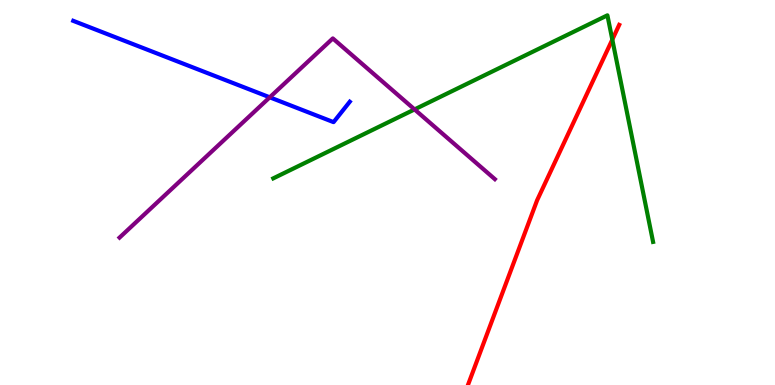[{'lines': ['blue', 'red'], 'intersections': []}, {'lines': ['green', 'red'], 'intersections': [{'x': 7.9, 'y': 8.97}]}, {'lines': ['purple', 'red'], 'intersections': []}, {'lines': ['blue', 'green'], 'intersections': []}, {'lines': ['blue', 'purple'], 'intersections': [{'x': 3.48, 'y': 7.47}]}, {'lines': ['green', 'purple'], 'intersections': [{'x': 5.35, 'y': 7.16}]}]